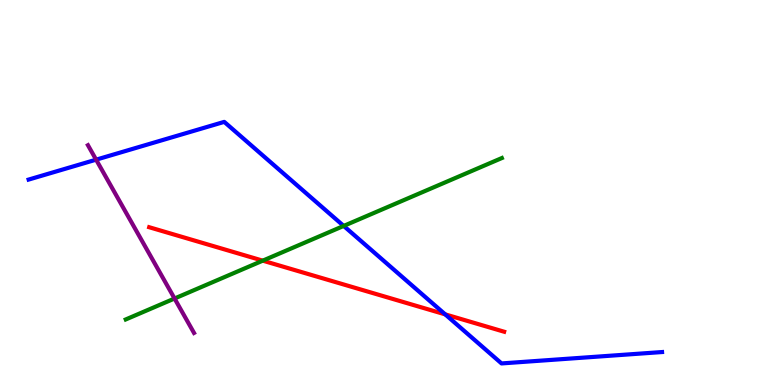[{'lines': ['blue', 'red'], 'intersections': [{'x': 5.74, 'y': 1.83}]}, {'lines': ['green', 'red'], 'intersections': [{'x': 3.39, 'y': 3.23}]}, {'lines': ['purple', 'red'], 'intersections': []}, {'lines': ['blue', 'green'], 'intersections': [{'x': 4.43, 'y': 4.13}]}, {'lines': ['blue', 'purple'], 'intersections': [{'x': 1.24, 'y': 5.85}]}, {'lines': ['green', 'purple'], 'intersections': [{'x': 2.25, 'y': 2.25}]}]